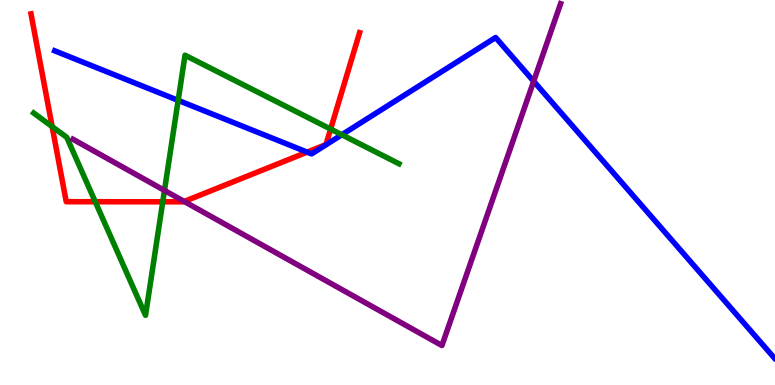[{'lines': ['blue', 'red'], 'intersections': [{'x': 3.96, 'y': 6.05}]}, {'lines': ['green', 'red'], 'intersections': [{'x': 0.673, 'y': 6.71}, {'x': 1.23, 'y': 4.76}, {'x': 2.1, 'y': 4.76}, {'x': 4.27, 'y': 6.65}]}, {'lines': ['purple', 'red'], 'intersections': [{'x': 2.38, 'y': 4.77}]}, {'lines': ['blue', 'green'], 'intersections': [{'x': 2.3, 'y': 7.39}, {'x': 4.41, 'y': 6.5}]}, {'lines': ['blue', 'purple'], 'intersections': [{'x': 6.89, 'y': 7.89}]}, {'lines': ['green', 'purple'], 'intersections': [{'x': 2.12, 'y': 5.05}]}]